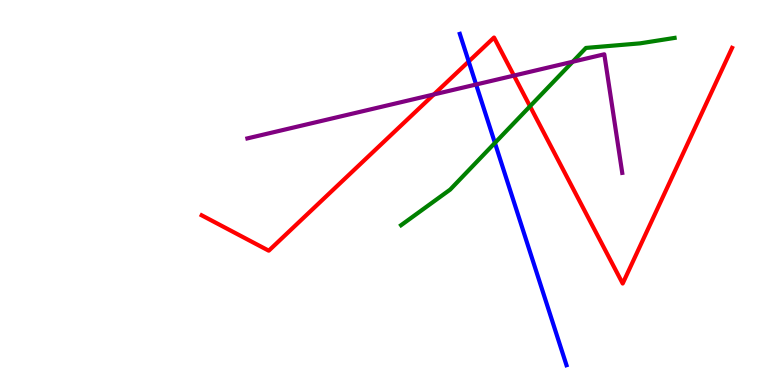[{'lines': ['blue', 'red'], 'intersections': [{'x': 6.05, 'y': 8.4}]}, {'lines': ['green', 'red'], 'intersections': [{'x': 6.84, 'y': 7.24}]}, {'lines': ['purple', 'red'], 'intersections': [{'x': 5.6, 'y': 7.55}, {'x': 6.63, 'y': 8.04}]}, {'lines': ['blue', 'green'], 'intersections': [{'x': 6.39, 'y': 6.29}]}, {'lines': ['blue', 'purple'], 'intersections': [{'x': 6.14, 'y': 7.81}]}, {'lines': ['green', 'purple'], 'intersections': [{'x': 7.39, 'y': 8.4}]}]